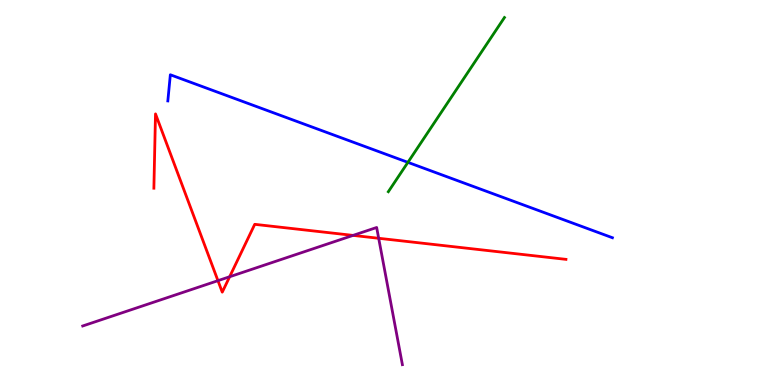[{'lines': ['blue', 'red'], 'intersections': []}, {'lines': ['green', 'red'], 'intersections': []}, {'lines': ['purple', 'red'], 'intersections': [{'x': 2.81, 'y': 2.71}, {'x': 2.96, 'y': 2.81}, {'x': 4.56, 'y': 3.89}, {'x': 4.89, 'y': 3.81}]}, {'lines': ['blue', 'green'], 'intersections': [{'x': 5.26, 'y': 5.78}]}, {'lines': ['blue', 'purple'], 'intersections': []}, {'lines': ['green', 'purple'], 'intersections': []}]